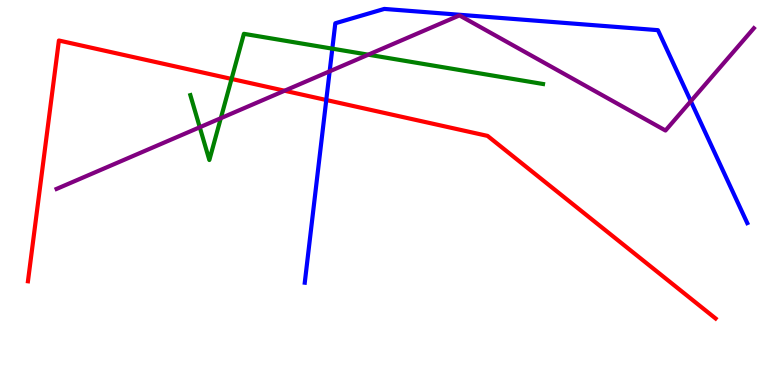[{'lines': ['blue', 'red'], 'intersections': [{'x': 4.21, 'y': 7.4}]}, {'lines': ['green', 'red'], 'intersections': [{'x': 2.99, 'y': 7.95}]}, {'lines': ['purple', 'red'], 'intersections': [{'x': 3.67, 'y': 7.64}]}, {'lines': ['blue', 'green'], 'intersections': [{'x': 4.29, 'y': 8.74}]}, {'lines': ['blue', 'purple'], 'intersections': [{'x': 4.25, 'y': 8.15}, {'x': 8.91, 'y': 7.37}]}, {'lines': ['green', 'purple'], 'intersections': [{'x': 2.58, 'y': 6.69}, {'x': 2.85, 'y': 6.93}, {'x': 4.75, 'y': 8.58}]}]